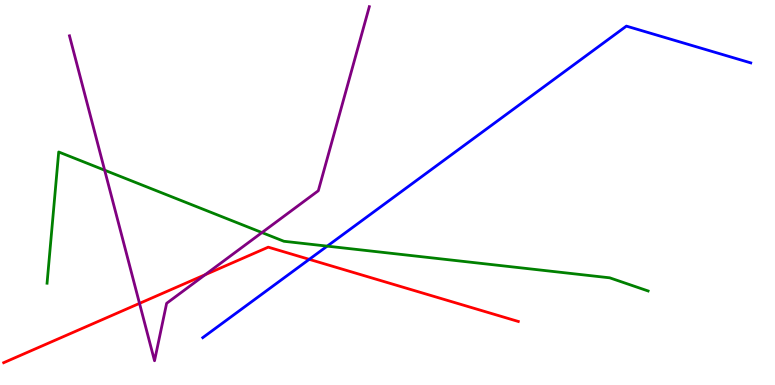[{'lines': ['blue', 'red'], 'intersections': [{'x': 3.99, 'y': 3.26}]}, {'lines': ['green', 'red'], 'intersections': []}, {'lines': ['purple', 'red'], 'intersections': [{'x': 1.8, 'y': 2.12}, {'x': 2.65, 'y': 2.86}]}, {'lines': ['blue', 'green'], 'intersections': [{'x': 4.22, 'y': 3.61}]}, {'lines': ['blue', 'purple'], 'intersections': []}, {'lines': ['green', 'purple'], 'intersections': [{'x': 1.35, 'y': 5.58}, {'x': 3.38, 'y': 3.96}]}]